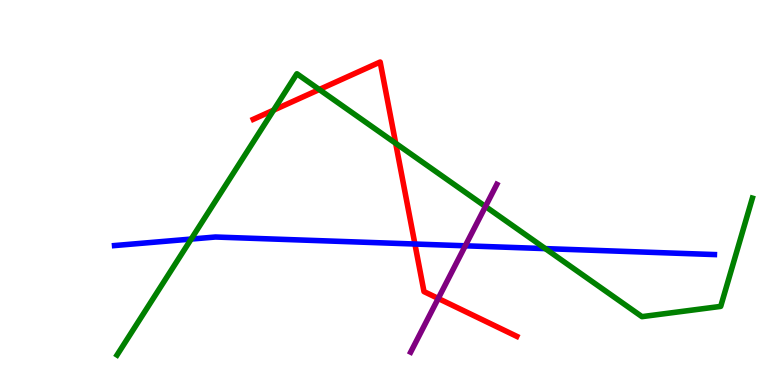[{'lines': ['blue', 'red'], 'intersections': [{'x': 5.35, 'y': 3.66}]}, {'lines': ['green', 'red'], 'intersections': [{'x': 3.53, 'y': 7.14}, {'x': 4.12, 'y': 7.67}, {'x': 5.11, 'y': 6.28}]}, {'lines': ['purple', 'red'], 'intersections': [{'x': 5.65, 'y': 2.25}]}, {'lines': ['blue', 'green'], 'intersections': [{'x': 2.47, 'y': 3.79}, {'x': 7.04, 'y': 3.54}]}, {'lines': ['blue', 'purple'], 'intersections': [{'x': 6.0, 'y': 3.62}]}, {'lines': ['green', 'purple'], 'intersections': [{'x': 6.26, 'y': 4.64}]}]